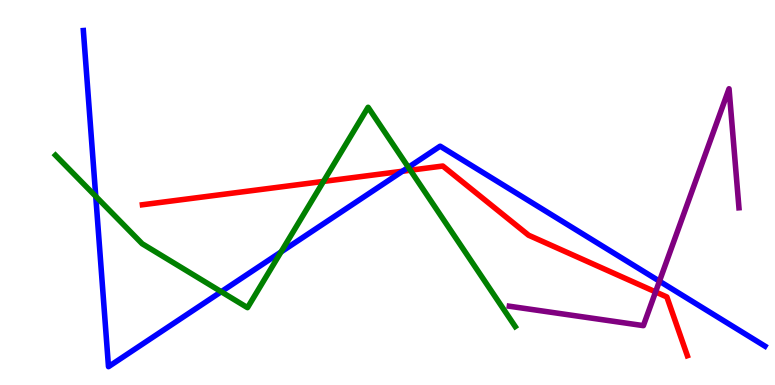[{'lines': ['blue', 'red'], 'intersections': [{'x': 5.19, 'y': 5.55}]}, {'lines': ['green', 'red'], 'intersections': [{'x': 4.17, 'y': 5.29}, {'x': 5.29, 'y': 5.58}]}, {'lines': ['purple', 'red'], 'intersections': [{'x': 8.46, 'y': 2.42}]}, {'lines': ['blue', 'green'], 'intersections': [{'x': 1.24, 'y': 4.9}, {'x': 2.85, 'y': 2.42}, {'x': 3.63, 'y': 3.46}, {'x': 5.27, 'y': 5.65}]}, {'lines': ['blue', 'purple'], 'intersections': [{'x': 8.51, 'y': 2.7}]}, {'lines': ['green', 'purple'], 'intersections': []}]